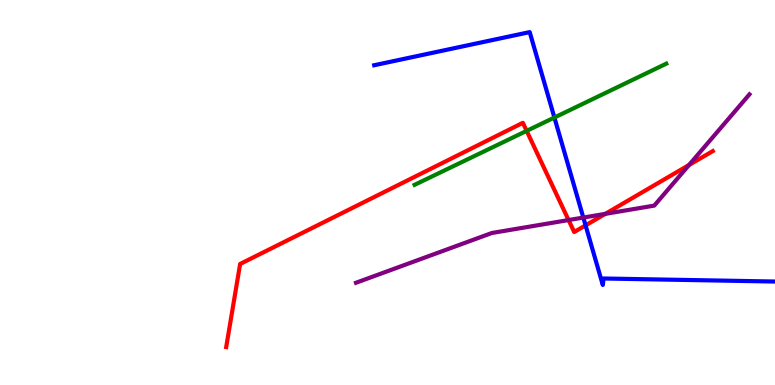[{'lines': ['blue', 'red'], 'intersections': [{'x': 7.56, 'y': 4.15}]}, {'lines': ['green', 'red'], 'intersections': [{'x': 6.8, 'y': 6.6}]}, {'lines': ['purple', 'red'], 'intersections': [{'x': 7.34, 'y': 4.28}, {'x': 7.81, 'y': 4.45}, {'x': 8.89, 'y': 5.71}]}, {'lines': ['blue', 'green'], 'intersections': [{'x': 7.15, 'y': 6.95}]}, {'lines': ['blue', 'purple'], 'intersections': [{'x': 7.53, 'y': 4.35}]}, {'lines': ['green', 'purple'], 'intersections': []}]